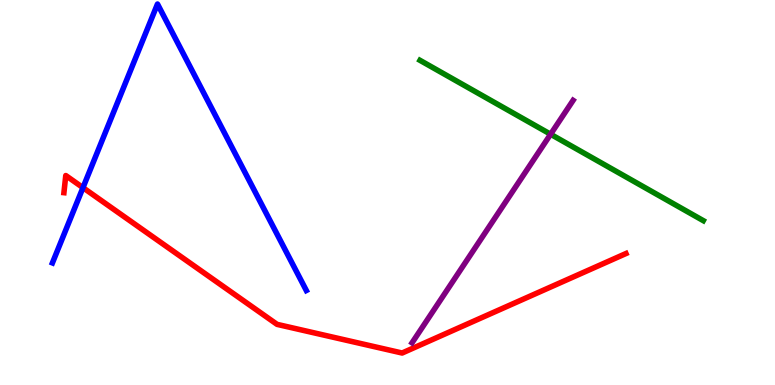[{'lines': ['blue', 'red'], 'intersections': [{'x': 1.07, 'y': 5.13}]}, {'lines': ['green', 'red'], 'intersections': []}, {'lines': ['purple', 'red'], 'intersections': []}, {'lines': ['blue', 'green'], 'intersections': []}, {'lines': ['blue', 'purple'], 'intersections': []}, {'lines': ['green', 'purple'], 'intersections': [{'x': 7.1, 'y': 6.51}]}]